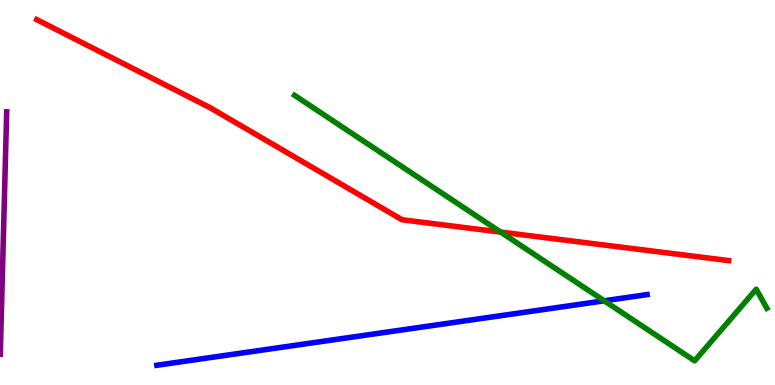[{'lines': ['blue', 'red'], 'intersections': []}, {'lines': ['green', 'red'], 'intersections': [{'x': 6.46, 'y': 3.97}]}, {'lines': ['purple', 'red'], 'intersections': []}, {'lines': ['blue', 'green'], 'intersections': [{'x': 7.8, 'y': 2.19}]}, {'lines': ['blue', 'purple'], 'intersections': []}, {'lines': ['green', 'purple'], 'intersections': []}]